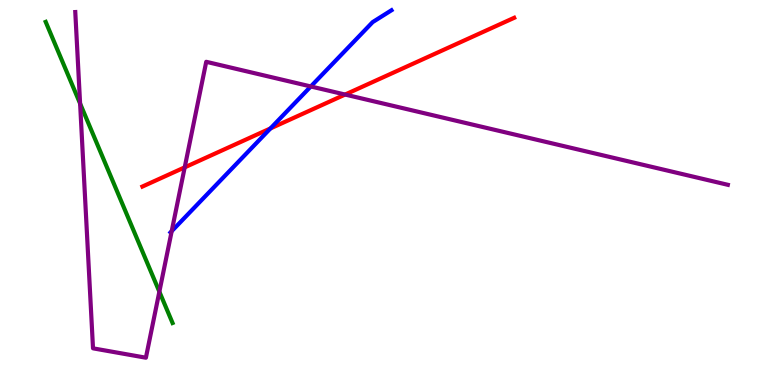[{'lines': ['blue', 'red'], 'intersections': [{'x': 3.49, 'y': 6.66}]}, {'lines': ['green', 'red'], 'intersections': []}, {'lines': ['purple', 'red'], 'intersections': [{'x': 2.38, 'y': 5.65}, {'x': 4.45, 'y': 7.54}]}, {'lines': ['blue', 'green'], 'intersections': []}, {'lines': ['blue', 'purple'], 'intersections': [{'x': 2.22, 'y': 4.0}, {'x': 4.01, 'y': 7.75}]}, {'lines': ['green', 'purple'], 'intersections': [{'x': 1.03, 'y': 7.31}, {'x': 2.06, 'y': 2.42}]}]